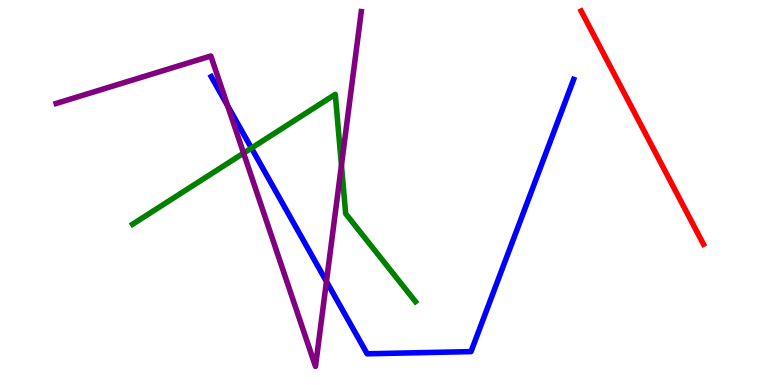[{'lines': ['blue', 'red'], 'intersections': []}, {'lines': ['green', 'red'], 'intersections': []}, {'lines': ['purple', 'red'], 'intersections': []}, {'lines': ['blue', 'green'], 'intersections': [{'x': 3.24, 'y': 6.15}]}, {'lines': ['blue', 'purple'], 'intersections': [{'x': 2.94, 'y': 7.25}, {'x': 4.21, 'y': 2.69}]}, {'lines': ['green', 'purple'], 'intersections': [{'x': 3.14, 'y': 6.02}, {'x': 4.41, 'y': 5.71}]}]